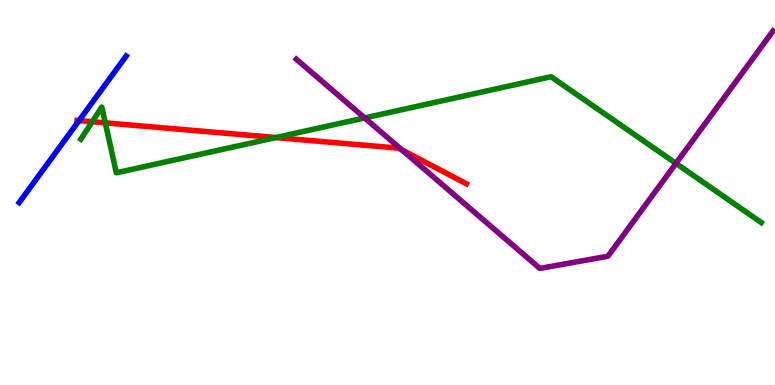[{'lines': ['blue', 'red'], 'intersections': [{'x': 1.02, 'y': 6.87}]}, {'lines': ['green', 'red'], 'intersections': [{'x': 1.19, 'y': 6.84}, {'x': 1.36, 'y': 6.81}, {'x': 3.56, 'y': 6.43}]}, {'lines': ['purple', 'red'], 'intersections': [{'x': 5.19, 'y': 6.11}]}, {'lines': ['blue', 'green'], 'intersections': []}, {'lines': ['blue', 'purple'], 'intersections': []}, {'lines': ['green', 'purple'], 'intersections': [{'x': 4.71, 'y': 6.94}, {'x': 8.72, 'y': 5.76}]}]